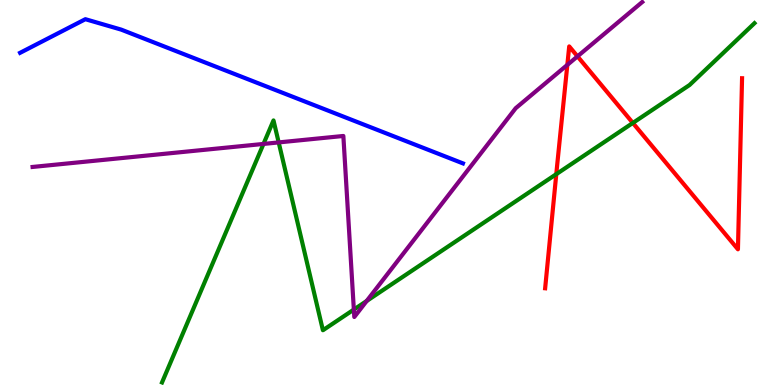[{'lines': ['blue', 'red'], 'intersections': []}, {'lines': ['green', 'red'], 'intersections': [{'x': 7.18, 'y': 5.48}, {'x': 8.17, 'y': 6.81}]}, {'lines': ['purple', 'red'], 'intersections': [{'x': 7.32, 'y': 8.31}, {'x': 7.45, 'y': 8.54}]}, {'lines': ['blue', 'green'], 'intersections': []}, {'lines': ['blue', 'purple'], 'intersections': []}, {'lines': ['green', 'purple'], 'intersections': [{'x': 3.4, 'y': 6.26}, {'x': 3.6, 'y': 6.3}, {'x': 4.57, 'y': 1.96}, {'x': 4.73, 'y': 2.18}]}]